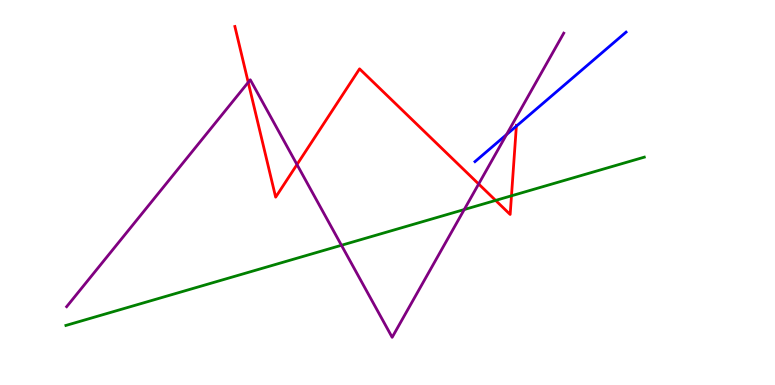[{'lines': ['blue', 'red'], 'intersections': [{'x': 6.66, 'y': 6.72}]}, {'lines': ['green', 'red'], 'intersections': [{'x': 6.4, 'y': 4.79}, {'x': 6.6, 'y': 4.91}]}, {'lines': ['purple', 'red'], 'intersections': [{'x': 3.2, 'y': 7.86}, {'x': 3.83, 'y': 5.73}, {'x': 6.18, 'y': 5.22}]}, {'lines': ['blue', 'green'], 'intersections': []}, {'lines': ['blue', 'purple'], 'intersections': [{'x': 6.54, 'y': 6.5}]}, {'lines': ['green', 'purple'], 'intersections': [{'x': 4.41, 'y': 3.63}, {'x': 5.99, 'y': 4.56}]}]